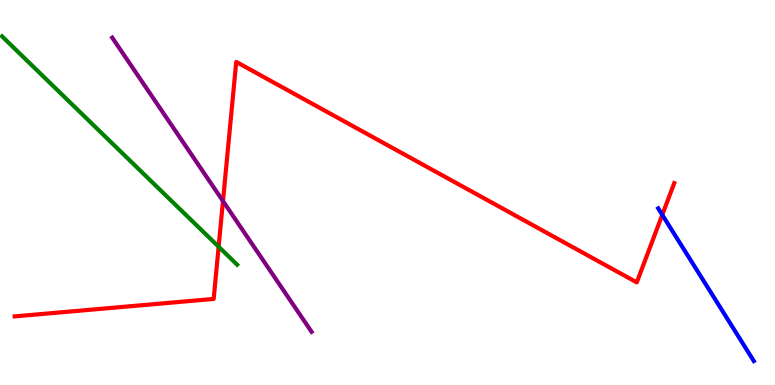[{'lines': ['blue', 'red'], 'intersections': [{'x': 8.55, 'y': 4.42}]}, {'lines': ['green', 'red'], 'intersections': [{'x': 2.82, 'y': 3.59}]}, {'lines': ['purple', 'red'], 'intersections': [{'x': 2.88, 'y': 4.78}]}, {'lines': ['blue', 'green'], 'intersections': []}, {'lines': ['blue', 'purple'], 'intersections': []}, {'lines': ['green', 'purple'], 'intersections': []}]